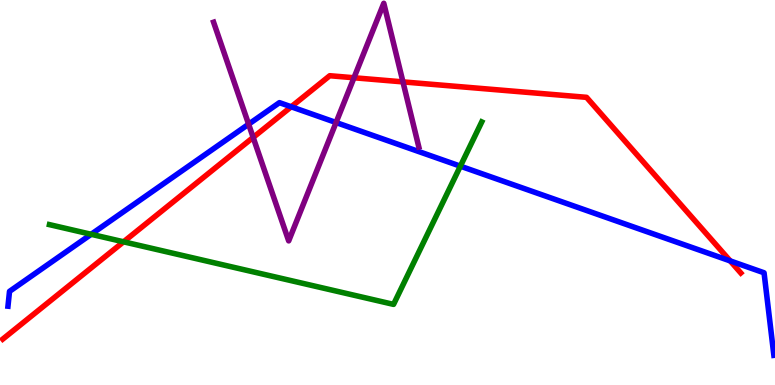[{'lines': ['blue', 'red'], 'intersections': [{'x': 3.76, 'y': 7.23}, {'x': 9.42, 'y': 3.22}]}, {'lines': ['green', 'red'], 'intersections': [{'x': 1.59, 'y': 3.72}]}, {'lines': ['purple', 'red'], 'intersections': [{'x': 3.27, 'y': 6.43}, {'x': 4.57, 'y': 7.98}, {'x': 5.2, 'y': 7.87}]}, {'lines': ['blue', 'green'], 'intersections': [{'x': 1.18, 'y': 3.91}, {'x': 5.94, 'y': 5.68}]}, {'lines': ['blue', 'purple'], 'intersections': [{'x': 3.21, 'y': 6.77}, {'x': 4.34, 'y': 6.82}]}, {'lines': ['green', 'purple'], 'intersections': []}]